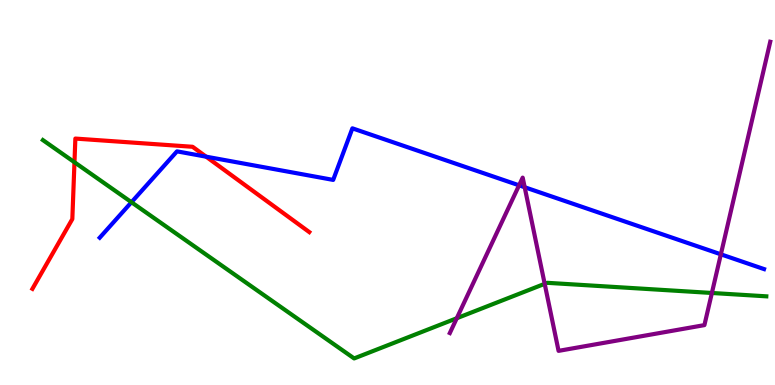[{'lines': ['blue', 'red'], 'intersections': [{'x': 2.66, 'y': 5.93}]}, {'lines': ['green', 'red'], 'intersections': [{'x': 0.961, 'y': 5.79}]}, {'lines': ['purple', 'red'], 'intersections': []}, {'lines': ['blue', 'green'], 'intersections': [{'x': 1.7, 'y': 4.75}]}, {'lines': ['blue', 'purple'], 'intersections': [{'x': 6.7, 'y': 5.19}, {'x': 6.77, 'y': 5.14}, {'x': 9.3, 'y': 3.39}]}, {'lines': ['green', 'purple'], 'intersections': [{'x': 5.89, 'y': 1.73}, {'x': 7.03, 'y': 2.63}, {'x': 9.19, 'y': 2.39}]}]